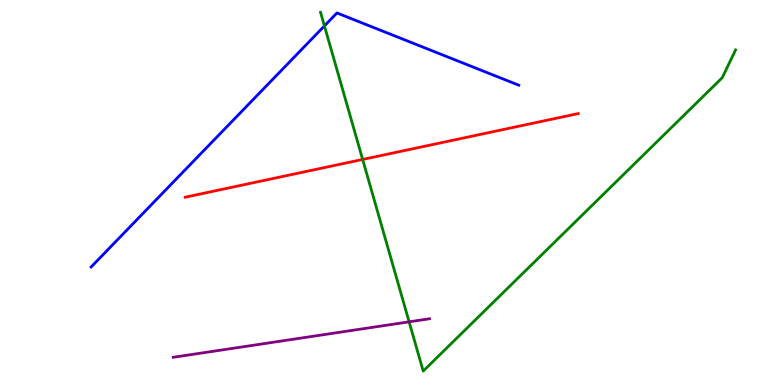[{'lines': ['blue', 'red'], 'intersections': []}, {'lines': ['green', 'red'], 'intersections': [{'x': 4.68, 'y': 5.86}]}, {'lines': ['purple', 'red'], 'intersections': []}, {'lines': ['blue', 'green'], 'intersections': [{'x': 4.19, 'y': 9.33}]}, {'lines': ['blue', 'purple'], 'intersections': []}, {'lines': ['green', 'purple'], 'intersections': [{'x': 5.28, 'y': 1.64}]}]